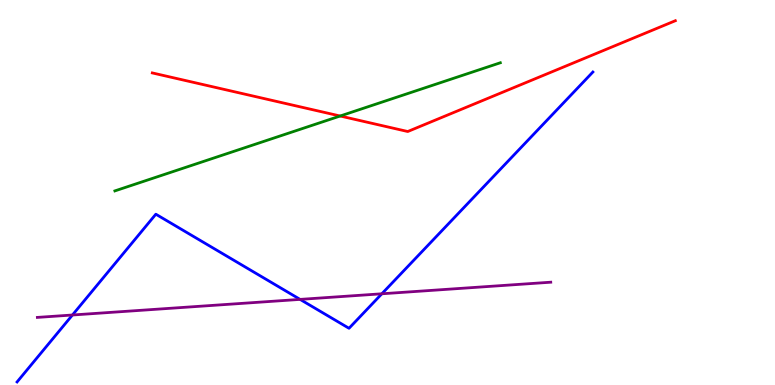[{'lines': ['blue', 'red'], 'intersections': []}, {'lines': ['green', 'red'], 'intersections': [{'x': 4.39, 'y': 6.99}]}, {'lines': ['purple', 'red'], 'intersections': []}, {'lines': ['blue', 'green'], 'intersections': []}, {'lines': ['blue', 'purple'], 'intersections': [{'x': 0.935, 'y': 1.82}, {'x': 3.87, 'y': 2.22}, {'x': 4.93, 'y': 2.37}]}, {'lines': ['green', 'purple'], 'intersections': []}]